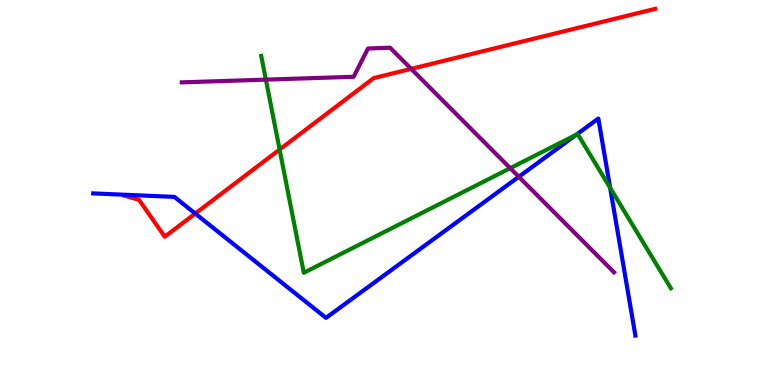[{'lines': ['blue', 'red'], 'intersections': [{'x': 2.52, 'y': 4.45}]}, {'lines': ['green', 'red'], 'intersections': [{'x': 3.61, 'y': 6.12}]}, {'lines': ['purple', 'red'], 'intersections': [{'x': 5.31, 'y': 8.21}]}, {'lines': ['blue', 'green'], 'intersections': [{'x': 7.44, 'y': 6.5}, {'x': 7.87, 'y': 5.12}]}, {'lines': ['blue', 'purple'], 'intersections': [{'x': 6.69, 'y': 5.41}]}, {'lines': ['green', 'purple'], 'intersections': [{'x': 3.43, 'y': 7.93}, {'x': 6.58, 'y': 5.63}]}]